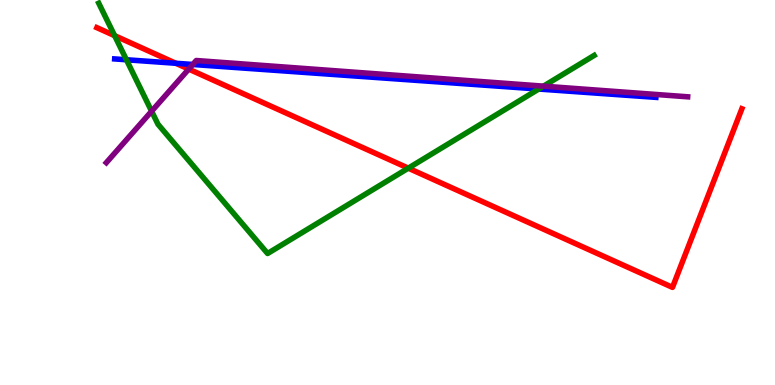[{'lines': ['blue', 'red'], 'intersections': [{'x': 2.27, 'y': 8.36}]}, {'lines': ['green', 'red'], 'intersections': [{'x': 1.48, 'y': 9.07}, {'x': 5.27, 'y': 5.63}]}, {'lines': ['purple', 'red'], 'intersections': [{'x': 2.44, 'y': 8.21}]}, {'lines': ['blue', 'green'], 'intersections': [{'x': 1.63, 'y': 8.45}, {'x': 6.95, 'y': 7.69}]}, {'lines': ['blue', 'purple'], 'intersections': [{'x': 2.49, 'y': 8.33}]}, {'lines': ['green', 'purple'], 'intersections': [{'x': 1.96, 'y': 7.11}, {'x': 7.01, 'y': 7.76}]}]